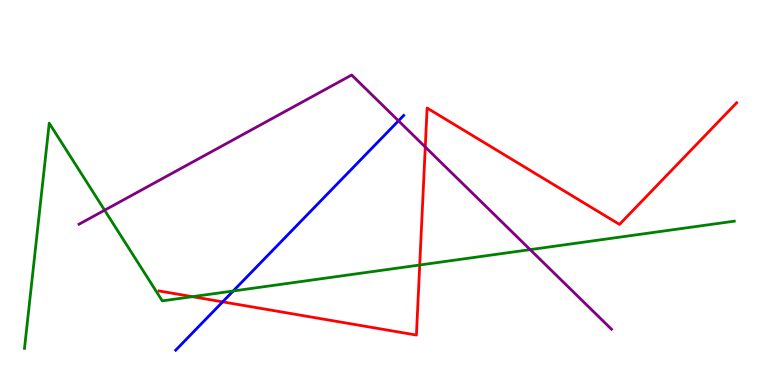[{'lines': ['blue', 'red'], 'intersections': [{'x': 2.87, 'y': 2.16}]}, {'lines': ['green', 'red'], 'intersections': [{'x': 2.48, 'y': 2.29}, {'x': 5.42, 'y': 3.12}]}, {'lines': ['purple', 'red'], 'intersections': [{'x': 5.49, 'y': 6.18}]}, {'lines': ['blue', 'green'], 'intersections': [{'x': 3.01, 'y': 2.44}]}, {'lines': ['blue', 'purple'], 'intersections': [{'x': 5.14, 'y': 6.86}]}, {'lines': ['green', 'purple'], 'intersections': [{'x': 1.35, 'y': 4.54}, {'x': 6.84, 'y': 3.52}]}]